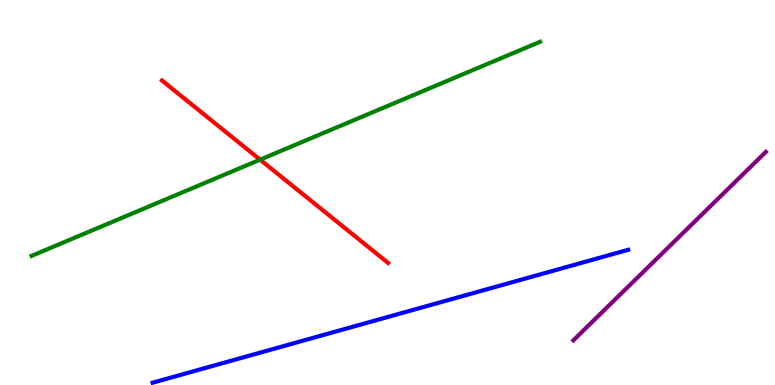[{'lines': ['blue', 'red'], 'intersections': []}, {'lines': ['green', 'red'], 'intersections': [{'x': 3.36, 'y': 5.85}]}, {'lines': ['purple', 'red'], 'intersections': []}, {'lines': ['blue', 'green'], 'intersections': []}, {'lines': ['blue', 'purple'], 'intersections': []}, {'lines': ['green', 'purple'], 'intersections': []}]